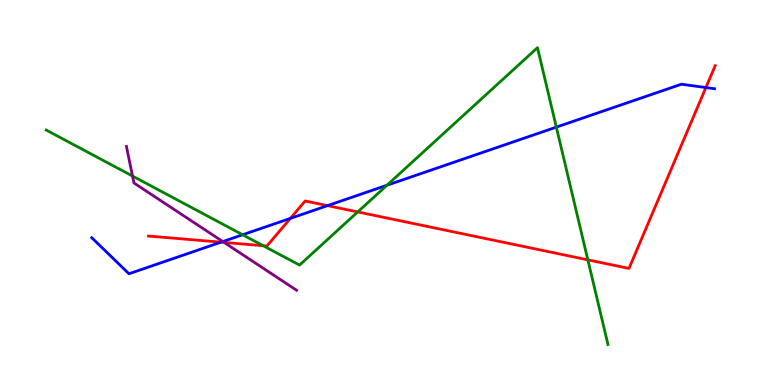[{'lines': ['blue', 'red'], 'intersections': [{'x': 2.85, 'y': 3.71}, {'x': 3.75, 'y': 4.33}, {'x': 4.23, 'y': 4.66}, {'x': 9.11, 'y': 7.73}]}, {'lines': ['green', 'red'], 'intersections': [{'x': 3.4, 'y': 3.62}, {'x': 4.62, 'y': 4.5}, {'x': 7.59, 'y': 3.25}]}, {'lines': ['purple', 'red'], 'intersections': [{'x': 2.89, 'y': 3.7}]}, {'lines': ['blue', 'green'], 'intersections': [{'x': 3.13, 'y': 3.9}, {'x': 4.99, 'y': 5.19}, {'x': 7.18, 'y': 6.7}]}, {'lines': ['blue', 'purple'], 'intersections': [{'x': 2.87, 'y': 3.73}]}, {'lines': ['green', 'purple'], 'intersections': [{'x': 1.71, 'y': 5.43}]}]